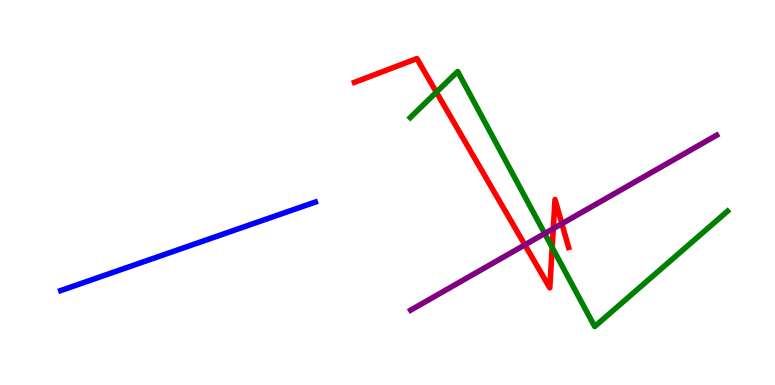[{'lines': ['blue', 'red'], 'intersections': []}, {'lines': ['green', 'red'], 'intersections': [{'x': 5.63, 'y': 7.61}, {'x': 7.12, 'y': 3.57}]}, {'lines': ['purple', 'red'], 'intersections': [{'x': 6.77, 'y': 3.64}, {'x': 7.14, 'y': 4.06}, {'x': 7.25, 'y': 4.19}]}, {'lines': ['blue', 'green'], 'intersections': []}, {'lines': ['blue', 'purple'], 'intersections': []}, {'lines': ['green', 'purple'], 'intersections': [{'x': 7.03, 'y': 3.93}]}]